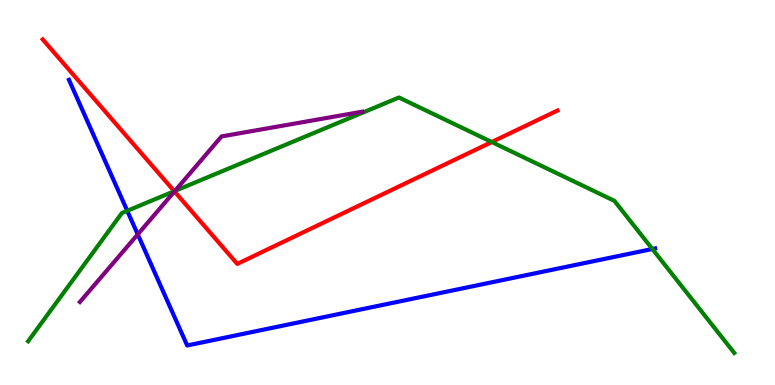[{'lines': ['blue', 'red'], 'intersections': []}, {'lines': ['green', 'red'], 'intersections': [{'x': 2.25, 'y': 5.03}, {'x': 6.35, 'y': 6.31}]}, {'lines': ['purple', 'red'], 'intersections': [{'x': 2.25, 'y': 5.03}]}, {'lines': ['blue', 'green'], 'intersections': [{'x': 1.64, 'y': 4.52}, {'x': 8.42, 'y': 3.53}]}, {'lines': ['blue', 'purple'], 'intersections': [{'x': 1.78, 'y': 3.91}]}, {'lines': ['green', 'purple'], 'intersections': [{'x': 2.26, 'y': 5.04}]}]